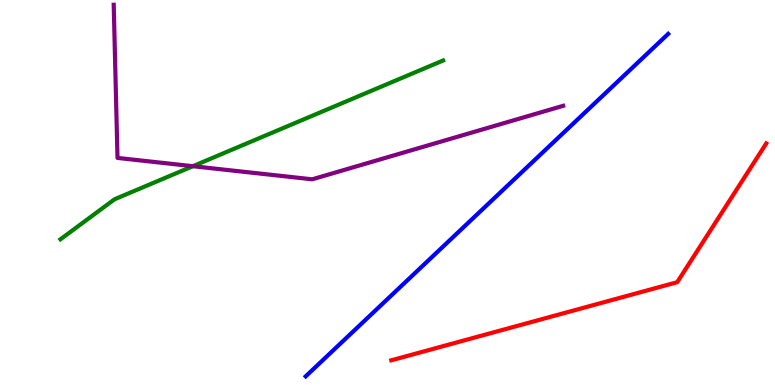[{'lines': ['blue', 'red'], 'intersections': []}, {'lines': ['green', 'red'], 'intersections': []}, {'lines': ['purple', 'red'], 'intersections': []}, {'lines': ['blue', 'green'], 'intersections': []}, {'lines': ['blue', 'purple'], 'intersections': []}, {'lines': ['green', 'purple'], 'intersections': [{'x': 2.49, 'y': 5.68}]}]